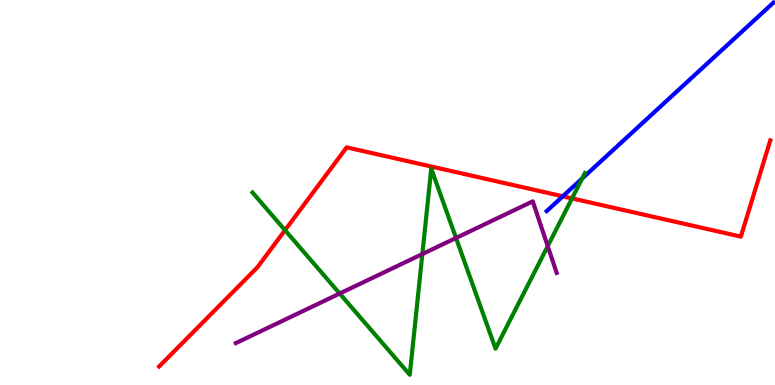[{'lines': ['blue', 'red'], 'intersections': [{'x': 7.26, 'y': 4.9}]}, {'lines': ['green', 'red'], 'intersections': [{'x': 3.68, 'y': 4.02}, {'x': 7.38, 'y': 4.85}]}, {'lines': ['purple', 'red'], 'intersections': []}, {'lines': ['blue', 'green'], 'intersections': [{'x': 7.51, 'y': 5.36}]}, {'lines': ['blue', 'purple'], 'intersections': []}, {'lines': ['green', 'purple'], 'intersections': [{'x': 4.38, 'y': 2.38}, {'x': 5.45, 'y': 3.4}, {'x': 5.88, 'y': 3.82}, {'x': 7.07, 'y': 3.61}]}]